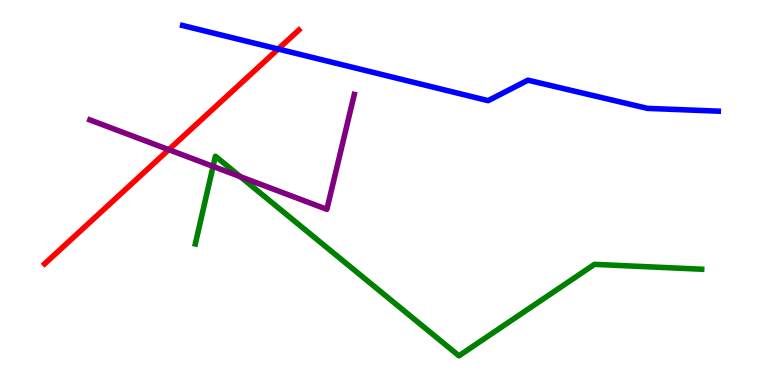[{'lines': ['blue', 'red'], 'intersections': [{'x': 3.59, 'y': 8.73}]}, {'lines': ['green', 'red'], 'intersections': []}, {'lines': ['purple', 'red'], 'intersections': [{'x': 2.18, 'y': 6.11}]}, {'lines': ['blue', 'green'], 'intersections': []}, {'lines': ['blue', 'purple'], 'intersections': []}, {'lines': ['green', 'purple'], 'intersections': [{'x': 2.75, 'y': 5.68}, {'x': 3.1, 'y': 5.41}]}]